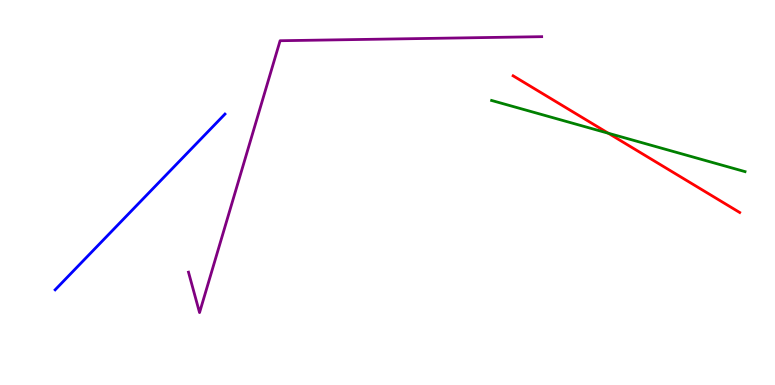[{'lines': ['blue', 'red'], 'intersections': []}, {'lines': ['green', 'red'], 'intersections': [{'x': 7.85, 'y': 6.54}]}, {'lines': ['purple', 'red'], 'intersections': []}, {'lines': ['blue', 'green'], 'intersections': []}, {'lines': ['blue', 'purple'], 'intersections': []}, {'lines': ['green', 'purple'], 'intersections': []}]